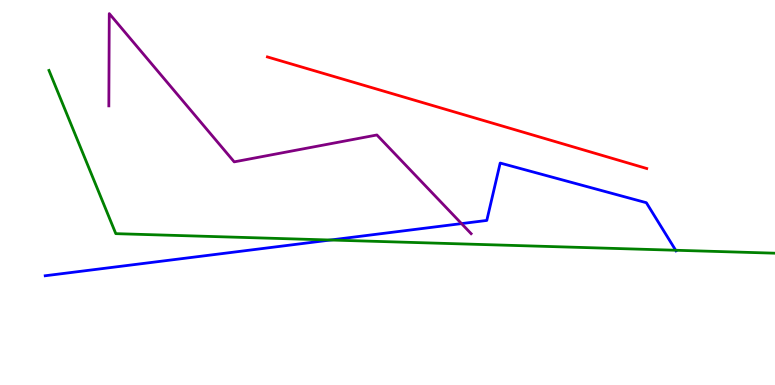[{'lines': ['blue', 'red'], 'intersections': []}, {'lines': ['green', 'red'], 'intersections': []}, {'lines': ['purple', 'red'], 'intersections': []}, {'lines': ['blue', 'green'], 'intersections': [{'x': 4.26, 'y': 3.77}, {'x': 8.72, 'y': 3.5}]}, {'lines': ['blue', 'purple'], 'intersections': [{'x': 5.96, 'y': 4.19}]}, {'lines': ['green', 'purple'], 'intersections': []}]